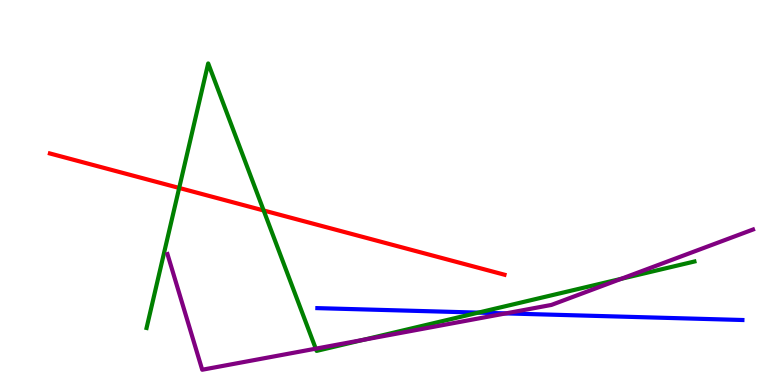[{'lines': ['blue', 'red'], 'intersections': []}, {'lines': ['green', 'red'], 'intersections': [{'x': 2.31, 'y': 5.12}, {'x': 3.4, 'y': 4.53}]}, {'lines': ['purple', 'red'], 'intersections': []}, {'lines': ['blue', 'green'], 'intersections': [{'x': 6.17, 'y': 1.88}]}, {'lines': ['blue', 'purple'], 'intersections': [{'x': 6.53, 'y': 1.86}]}, {'lines': ['green', 'purple'], 'intersections': [{'x': 4.07, 'y': 0.944}, {'x': 4.69, 'y': 1.17}, {'x': 8.02, 'y': 2.76}]}]